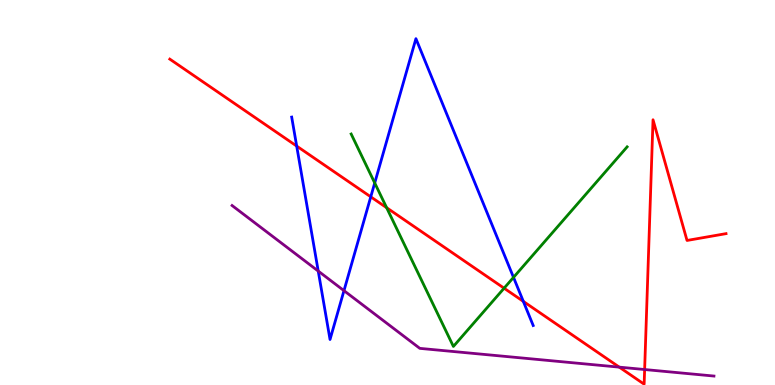[{'lines': ['blue', 'red'], 'intersections': [{'x': 3.83, 'y': 6.21}, {'x': 4.78, 'y': 4.89}, {'x': 6.75, 'y': 2.17}]}, {'lines': ['green', 'red'], 'intersections': [{'x': 4.99, 'y': 4.6}, {'x': 6.5, 'y': 2.51}]}, {'lines': ['purple', 'red'], 'intersections': [{'x': 7.99, 'y': 0.464}, {'x': 8.32, 'y': 0.402}]}, {'lines': ['blue', 'green'], 'intersections': [{'x': 4.84, 'y': 5.25}, {'x': 6.63, 'y': 2.8}]}, {'lines': ['blue', 'purple'], 'intersections': [{'x': 4.11, 'y': 2.96}, {'x': 4.44, 'y': 2.45}]}, {'lines': ['green', 'purple'], 'intersections': []}]